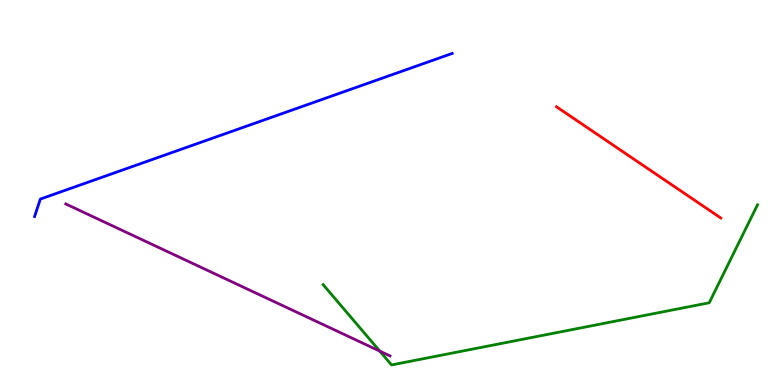[{'lines': ['blue', 'red'], 'intersections': []}, {'lines': ['green', 'red'], 'intersections': []}, {'lines': ['purple', 'red'], 'intersections': []}, {'lines': ['blue', 'green'], 'intersections': []}, {'lines': ['blue', 'purple'], 'intersections': []}, {'lines': ['green', 'purple'], 'intersections': [{'x': 4.9, 'y': 0.88}]}]